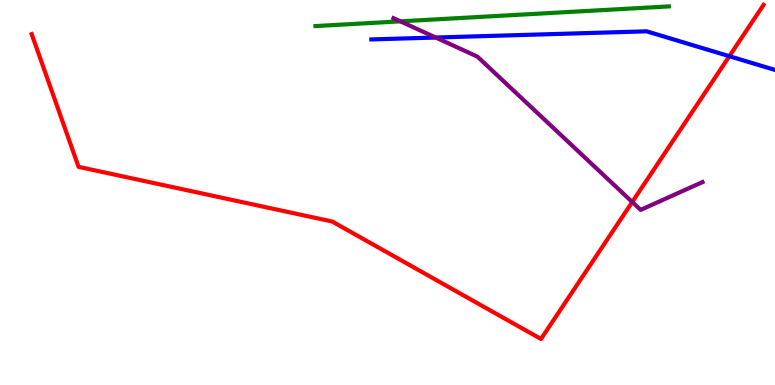[{'lines': ['blue', 'red'], 'intersections': [{'x': 9.41, 'y': 8.54}]}, {'lines': ['green', 'red'], 'intersections': []}, {'lines': ['purple', 'red'], 'intersections': [{'x': 8.16, 'y': 4.75}]}, {'lines': ['blue', 'green'], 'intersections': []}, {'lines': ['blue', 'purple'], 'intersections': [{'x': 5.62, 'y': 9.03}]}, {'lines': ['green', 'purple'], 'intersections': [{'x': 5.17, 'y': 9.45}]}]